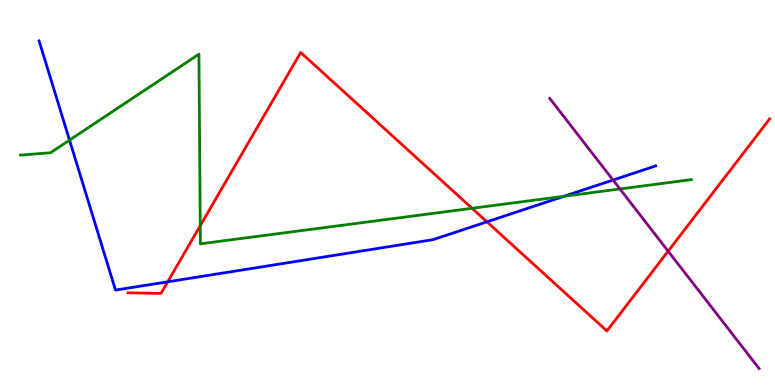[{'lines': ['blue', 'red'], 'intersections': [{'x': 2.16, 'y': 2.68}, {'x': 6.28, 'y': 4.24}]}, {'lines': ['green', 'red'], 'intersections': [{'x': 2.58, 'y': 4.14}, {'x': 6.09, 'y': 4.59}]}, {'lines': ['purple', 'red'], 'intersections': [{'x': 8.62, 'y': 3.48}]}, {'lines': ['blue', 'green'], 'intersections': [{'x': 0.897, 'y': 6.36}, {'x': 7.28, 'y': 4.9}]}, {'lines': ['blue', 'purple'], 'intersections': [{'x': 7.91, 'y': 5.32}]}, {'lines': ['green', 'purple'], 'intersections': [{'x': 8.0, 'y': 5.09}]}]